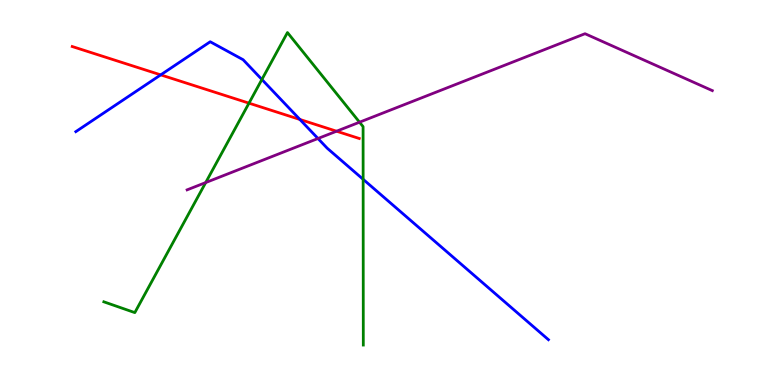[{'lines': ['blue', 'red'], 'intersections': [{'x': 2.07, 'y': 8.06}, {'x': 3.87, 'y': 6.9}]}, {'lines': ['green', 'red'], 'intersections': [{'x': 3.21, 'y': 7.32}]}, {'lines': ['purple', 'red'], 'intersections': [{'x': 4.34, 'y': 6.59}]}, {'lines': ['blue', 'green'], 'intersections': [{'x': 3.38, 'y': 7.94}, {'x': 4.69, 'y': 5.34}]}, {'lines': ['blue', 'purple'], 'intersections': [{'x': 4.1, 'y': 6.4}]}, {'lines': ['green', 'purple'], 'intersections': [{'x': 2.65, 'y': 5.26}, {'x': 4.64, 'y': 6.83}]}]